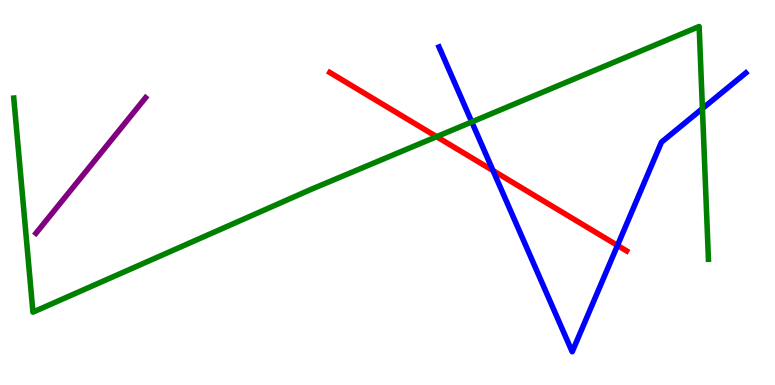[{'lines': ['blue', 'red'], 'intersections': [{'x': 6.36, 'y': 5.57}, {'x': 7.97, 'y': 3.63}]}, {'lines': ['green', 'red'], 'intersections': [{'x': 5.63, 'y': 6.45}]}, {'lines': ['purple', 'red'], 'intersections': []}, {'lines': ['blue', 'green'], 'intersections': [{'x': 6.09, 'y': 6.83}, {'x': 9.06, 'y': 7.18}]}, {'lines': ['blue', 'purple'], 'intersections': []}, {'lines': ['green', 'purple'], 'intersections': []}]